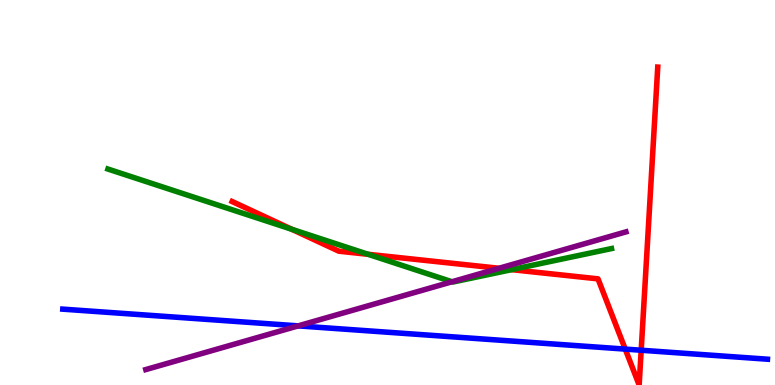[{'lines': ['blue', 'red'], 'intersections': [{'x': 8.07, 'y': 0.932}, {'x': 8.27, 'y': 0.903}]}, {'lines': ['green', 'red'], 'intersections': [{'x': 3.76, 'y': 4.04}, {'x': 4.75, 'y': 3.39}, {'x': 6.6, 'y': 3.0}]}, {'lines': ['purple', 'red'], 'intersections': [{'x': 6.44, 'y': 3.03}]}, {'lines': ['blue', 'green'], 'intersections': []}, {'lines': ['blue', 'purple'], 'intersections': [{'x': 3.85, 'y': 1.54}]}, {'lines': ['green', 'purple'], 'intersections': [{'x': 5.83, 'y': 2.68}]}]